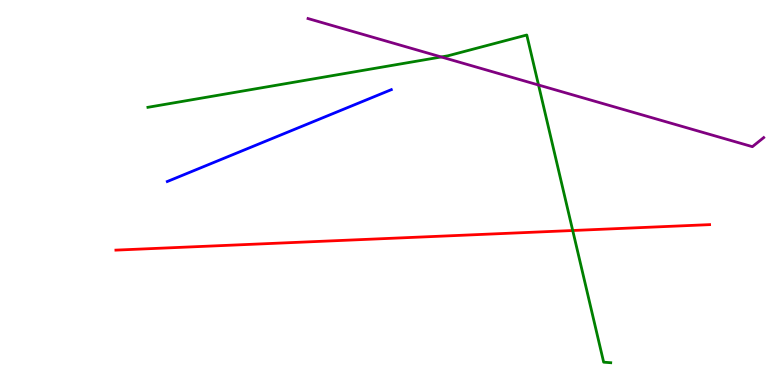[{'lines': ['blue', 'red'], 'intersections': []}, {'lines': ['green', 'red'], 'intersections': [{'x': 7.39, 'y': 4.01}]}, {'lines': ['purple', 'red'], 'intersections': []}, {'lines': ['blue', 'green'], 'intersections': []}, {'lines': ['blue', 'purple'], 'intersections': []}, {'lines': ['green', 'purple'], 'intersections': [{'x': 5.69, 'y': 8.52}, {'x': 6.95, 'y': 7.79}]}]